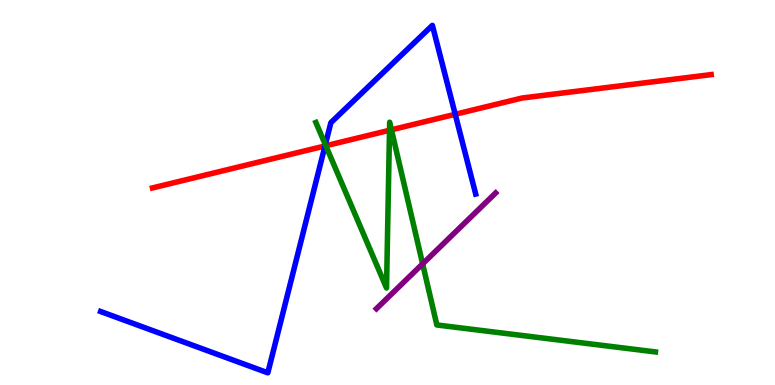[{'lines': ['blue', 'red'], 'intersections': [{'x': 4.19, 'y': 6.21}, {'x': 5.87, 'y': 7.03}]}, {'lines': ['green', 'red'], 'intersections': [{'x': 4.2, 'y': 6.21}, {'x': 5.03, 'y': 6.62}, {'x': 5.05, 'y': 6.63}]}, {'lines': ['purple', 'red'], 'intersections': []}, {'lines': ['blue', 'green'], 'intersections': [{'x': 4.2, 'y': 6.24}]}, {'lines': ['blue', 'purple'], 'intersections': []}, {'lines': ['green', 'purple'], 'intersections': [{'x': 5.45, 'y': 3.15}]}]